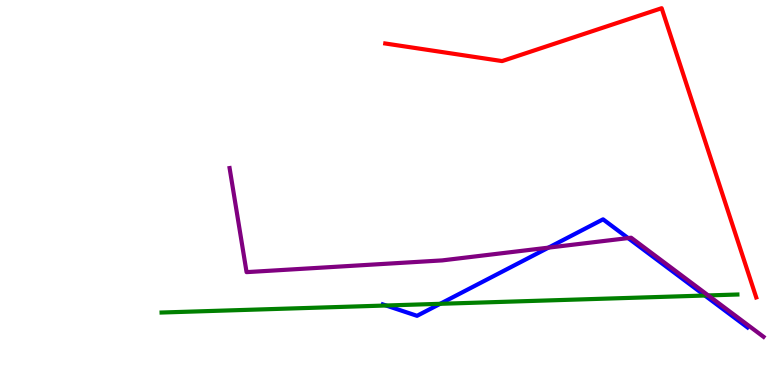[{'lines': ['blue', 'red'], 'intersections': []}, {'lines': ['green', 'red'], 'intersections': []}, {'lines': ['purple', 'red'], 'intersections': []}, {'lines': ['blue', 'green'], 'intersections': [{'x': 4.98, 'y': 2.06}, {'x': 5.68, 'y': 2.11}, {'x': 9.1, 'y': 2.32}]}, {'lines': ['blue', 'purple'], 'intersections': [{'x': 7.08, 'y': 3.57}, {'x': 8.1, 'y': 3.82}]}, {'lines': ['green', 'purple'], 'intersections': [{'x': 9.14, 'y': 2.33}]}]